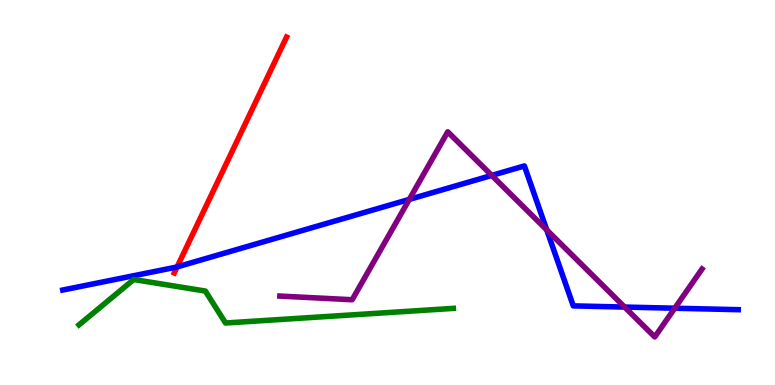[{'lines': ['blue', 'red'], 'intersections': [{'x': 2.29, 'y': 3.07}]}, {'lines': ['green', 'red'], 'intersections': []}, {'lines': ['purple', 'red'], 'intersections': []}, {'lines': ['blue', 'green'], 'intersections': []}, {'lines': ['blue', 'purple'], 'intersections': [{'x': 5.28, 'y': 4.82}, {'x': 6.35, 'y': 5.44}, {'x': 7.05, 'y': 4.03}, {'x': 8.06, 'y': 2.02}, {'x': 8.71, 'y': 1.99}]}, {'lines': ['green', 'purple'], 'intersections': []}]